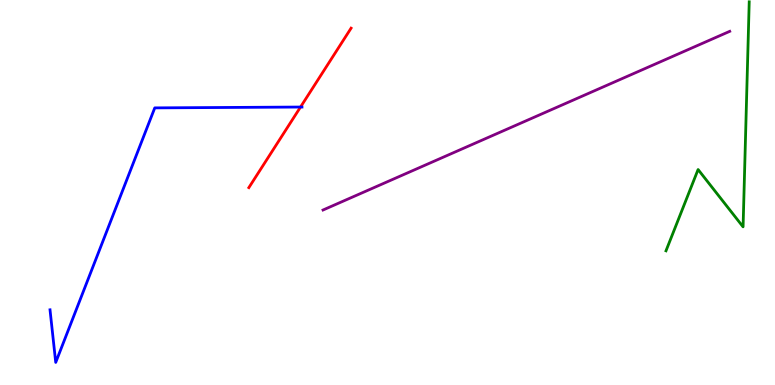[{'lines': ['blue', 'red'], 'intersections': [{'x': 3.88, 'y': 7.22}]}, {'lines': ['green', 'red'], 'intersections': []}, {'lines': ['purple', 'red'], 'intersections': []}, {'lines': ['blue', 'green'], 'intersections': []}, {'lines': ['blue', 'purple'], 'intersections': []}, {'lines': ['green', 'purple'], 'intersections': []}]